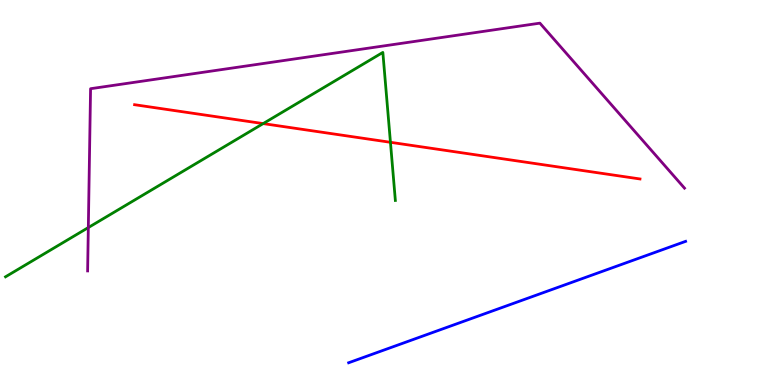[{'lines': ['blue', 'red'], 'intersections': []}, {'lines': ['green', 'red'], 'intersections': [{'x': 3.4, 'y': 6.79}, {'x': 5.04, 'y': 6.3}]}, {'lines': ['purple', 'red'], 'intersections': []}, {'lines': ['blue', 'green'], 'intersections': []}, {'lines': ['blue', 'purple'], 'intersections': []}, {'lines': ['green', 'purple'], 'intersections': [{'x': 1.14, 'y': 4.09}]}]